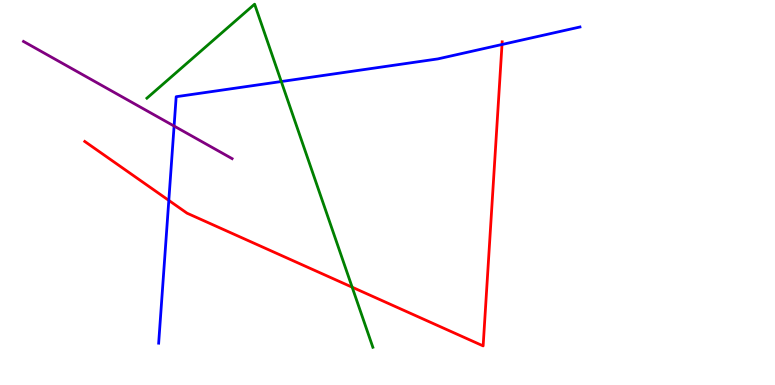[{'lines': ['blue', 'red'], 'intersections': [{'x': 2.18, 'y': 4.79}, {'x': 6.48, 'y': 8.84}]}, {'lines': ['green', 'red'], 'intersections': [{'x': 4.54, 'y': 2.54}]}, {'lines': ['purple', 'red'], 'intersections': []}, {'lines': ['blue', 'green'], 'intersections': [{'x': 3.63, 'y': 7.88}]}, {'lines': ['blue', 'purple'], 'intersections': [{'x': 2.25, 'y': 6.73}]}, {'lines': ['green', 'purple'], 'intersections': []}]